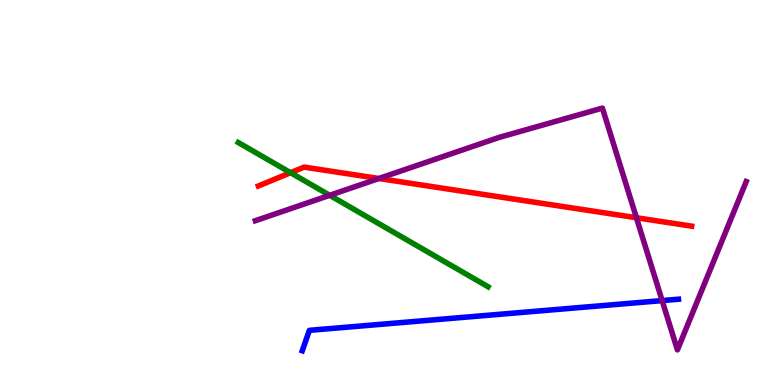[{'lines': ['blue', 'red'], 'intersections': []}, {'lines': ['green', 'red'], 'intersections': [{'x': 3.75, 'y': 5.51}]}, {'lines': ['purple', 'red'], 'intersections': [{'x': 4.89, 'y': 5.36}, {'x': 8.21, 'y': 4.34}]}, {'lines': ['blue', 'green'], 'intersections': []}, {'lines': ['blue', 'purple'], 'intersections': [{'x': 8.54, 'y': 2.19}]}, {'lines': ['green', 'purple'], 'intersections': [{'x': 4.25, 'y': 4.93}]}]